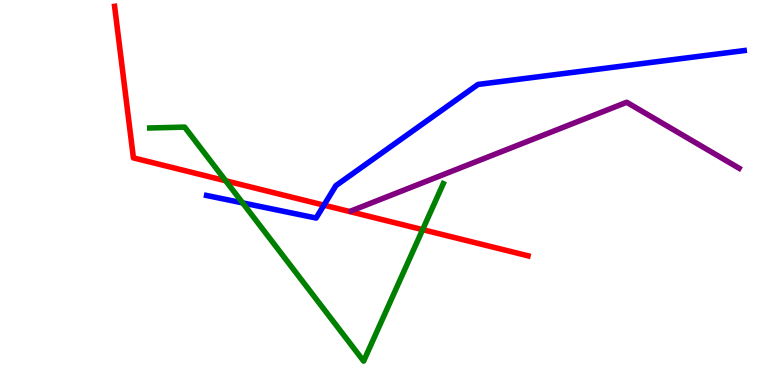[{'lines': ['blue', 'red'], 'intersections': [{'x': 4.18, 'y': 4.67}]}, {'lines': ['green', 'red'], 'intersections': [{'x': 2.91, 'y': 5.3}, {'x': 5.45, 'y': 4.04}]}, {'lines': ['purple', 'red'], 'intersections': []}, {'lines': ['blue', 'green'], 'intersections': [{'x': 3.13, 'y': 4.73}]}, {'lines': ['blue', 'purple'], 'intersections': []}, {'lines': ['green', 'purple'], 'intersections': []}]